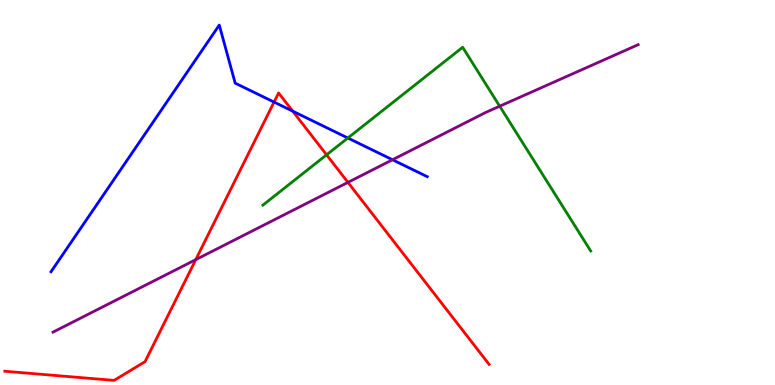[{'lines': ['blue', 'red'], 'intersections': [{'x': 3.54, 'y': 7.35}, {'x': 3.78, 'y': 7.11}]}, {'lines': ['green', 'red'], 'intersections': [{'x': 4.21, 'y': 5.98}]}, {'lines': ['purple', 'red'], 'intersections': [{'x': 2.53, 'y': 3.26}, {'x': 4.49, 'y': 5.26}]}, {'lines': ['blue', 'green'], 'intersections': [{'x': 4.49, 'y': 6.42}]}, {'lines': ['blue', 'purple'], 'intersections': [{'x': 5.06, 'y': 5.85}]}, {'lines': ['green', 'purple'], 'intersections': [{'x': 6.45, 'y': 7.24}]}]